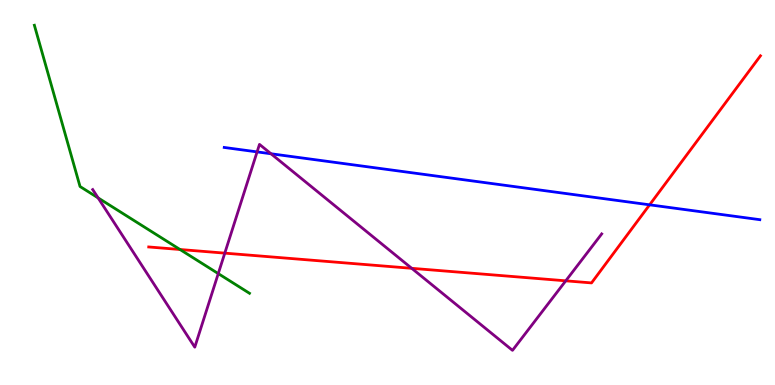[{'lines': ['blue', 'red'], 'intersections': [{'x': 8.38, 'y': 4.68}]}, {'lines': ['green', 'red'], 'intersections': [{'x': 2.32, 'y': 3.52}]}, {'lines': ['purple', 'red'], 'intersections': [{'x': 2.9, 'y': 3.43}, {'x': 5.31, 'y': 3.03}, {'x': 7.3, 'y': 2.71}]}, {'lines': ['blue', 'green'], 'intersections': []}, {'lines': ['blue', 'purple'], 'intersections': [{'x': 3.32, 'y': 6.05}, {'x': 3.5, 'y': 6.01}]}, {'lines': ['green', 'purple'], 'intersections': [{'x': 1.27, 'y': 4.86}, {'x': 2.82, 'y': 2.89}]}]